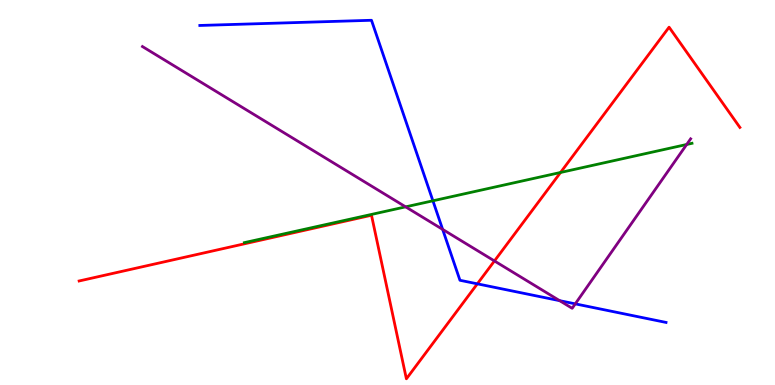[{'lines': ['blue', 'red'], 'intersections': [{'x': 6.16, 'y': 2.63}]}, {'lines': ['green', 'red'], 'intersections': [{'x': 7.23, 'y': 5.52}]}, {'lines': ['purple', 'red'], 'intersections': [{'x': 6.38, 'y': 3.22}]}, {'lines': ['blue', 'green'], 'intersections': [{'x': 5.59, 'y': 4.78}]}, {'lines': ['blue', 'purple'], 'intersections': [{'x': 5.71, 'y': 4.04}, {'x': 7.22, 'y': 2.19}, {'x': 7.42, 'y': 2.11}]}, {'lines': ['green', 'purple'], 'intersections': [{'x': 5.23, 'y': 4.63}, {'x': 8.86, 'y': 6.25}]}]